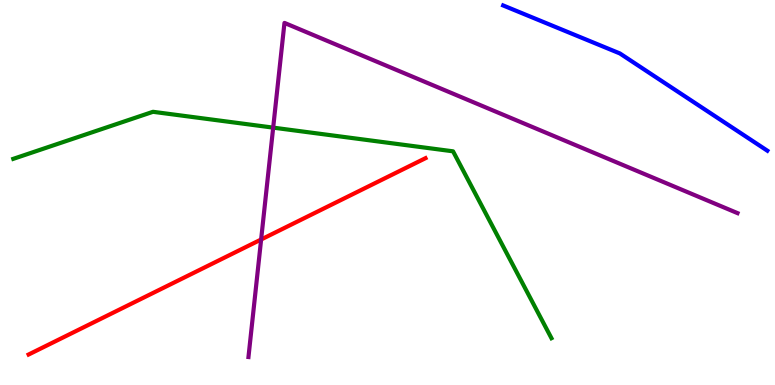[{'lines': ['blue', 'red'], 'intersections': []}, {'lines': ['green', 'red'], 'intersections': []}, {'lines': ['purple', 'red'], 'intersections': [{'x': 3.37, 'y': 3.78}]}, {'lines': ['blue', 'green'], 'intersections': []}, {'lines': ['blue', 'purple'], 'intersections': []}, {'lines': ['green', 'purple'], 'intersections': [{'x': 3.52, 'y': 6.68}]}]